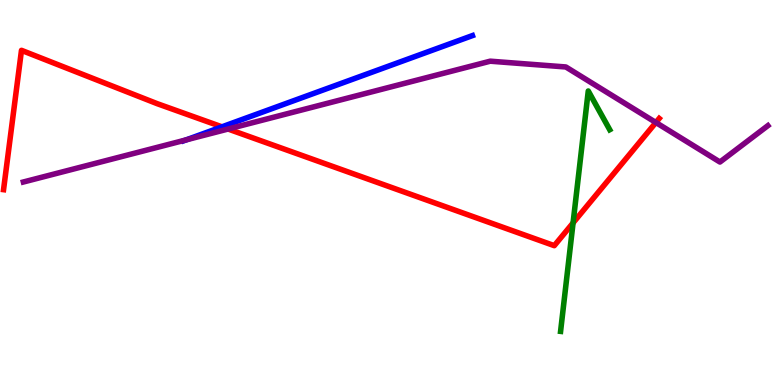[{'lines': ['blue', 'red'], 'intersections': [{'x': 2.86, 'y': 6.71}]}, {'lines': ['green', 'red'], 'intersections': [{'x': 7.39, 'y': 4.21}]}, {'lines': ['purple', 'red'], 'intersections': [{'x': 2.94, 'y': 6.65}, {'x': 8.46, 'y': 6.82}]}, {'lines': ['blue', 'green'], 'intersections': []}, {'lines': ['blue', 'purple'], 'intersections': [{'x': 2.4, 'y': 6.37}]}, {'lines': ['green', 'purple'], 'intersections': []}]